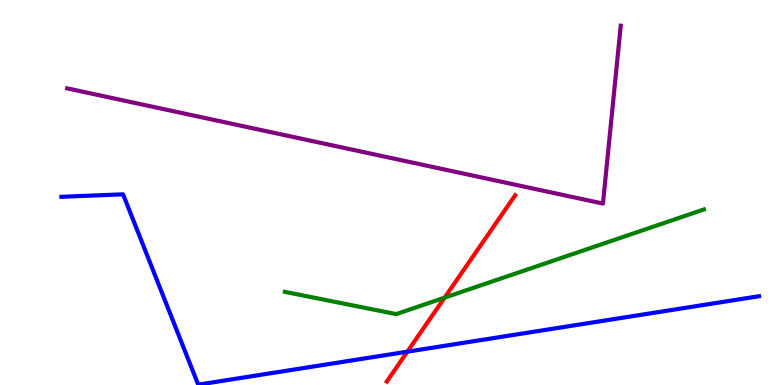[{'lines': ['blue', 'red'], 'intersections': [{'x': 5.26, 'y': 0.865}]}, {'lines': ['green', 'red'], 'intersections': [{'x': 5.74, 'y': 2.27}]}, {'lines': ['purple', 'red'], 'intersections': []}, {'lines': ['blue', 'green'], 'intersections': []}, {'lines': ['blue', 'purple'], 'intersections': []}, {'lines': ['green', 'purple'], 'intersections': []}]